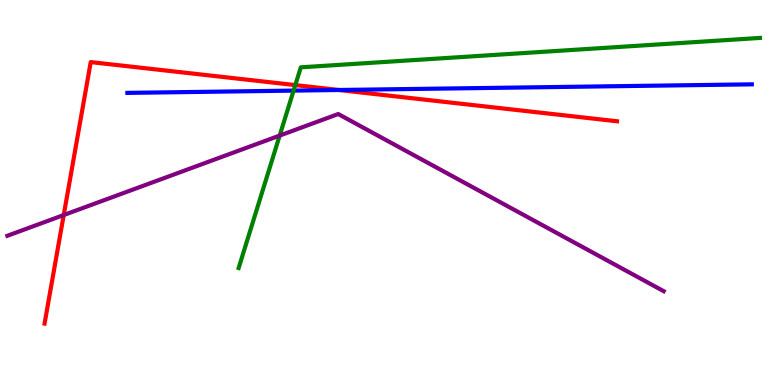[{'lines': ['blue', 'red'], 'intersections': [{'x': 4.37, 'y': 7.66}]}, {'lines': ['green', 'red'], 'intersections': [{'x': 3.81, 'y': 7.79}]}, {'lines': ['purple', 'red'], 'intersections': [{'x': 0.822, 'y': 4.41}]}, {'lines': ['blue', 'green'], 'intersections': [{'x': 3.79, 'y': 7.65}]}, {'lines': ['blue', 'purple'], 'intersections': []}, {'lines': ['green', 'purple'], 'intersections': [{'x': 3.61, 'y': 6.48}]}]